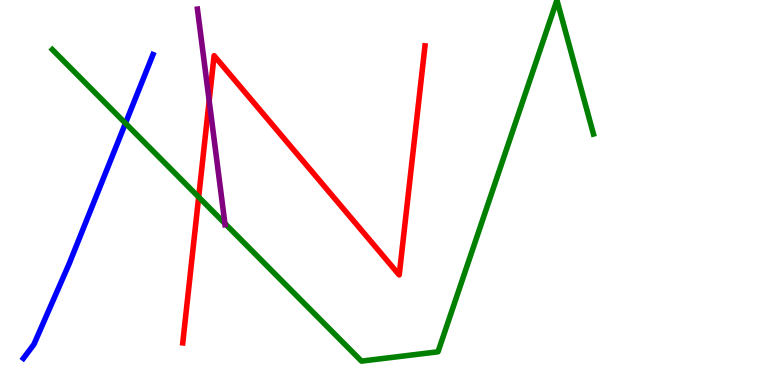[{'lines': ['blue', 'red'], 'intersections': []}, {'lines': ['green', 'red'], 'intersections': [{'x': 2.56, 'y': 4.88}]}, {'lines': ['purple', 'red'], 'intersections': [{'x': 2.7, 'y': 7.38}]}, {'lines': ['blue', 'green'], 'intersections': [{'x': 1.62, 'y': 6.8}]}, {'lines': ['blue', 'purple'], 'intersections': []}, {'lines': ['green', 'purple'], 'intersections': [{'x': 2.9, 'y': 4.2}]}]